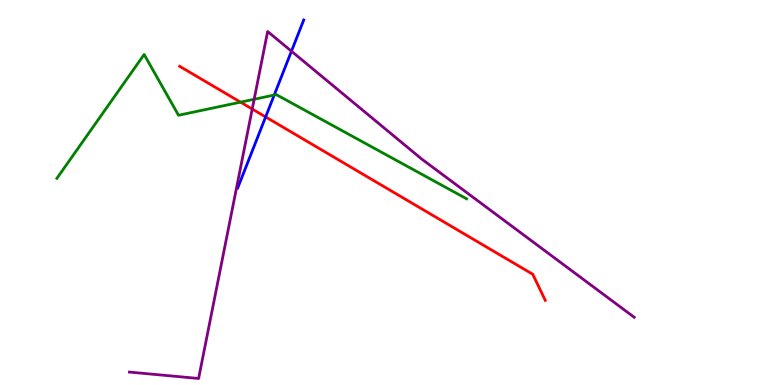[{'lines': ['blue', 'red'], 'intersections': [{'x': 3.43, 'y': 6.96}]}, {'lines': ['green', 'red'], 'intersections': [{'x': 3.1, 'y': 7.35}]}, {'lines': ['purple', 'red'], 'intersections': [{'x': 3.25, 'y': 7.17}]}, {'lines': ['blue', 'green'], 'intersections': [{'x': 3.54, 'y': 7.53}]}, {'lines': ['blue', 'purple'], 'intersections': [{'x': 3.76, 'y': 8.67}]}, {'lines': ['green', 'purple'], 'intersections': [{'x': 3.28, 'y': 7.42}]}]